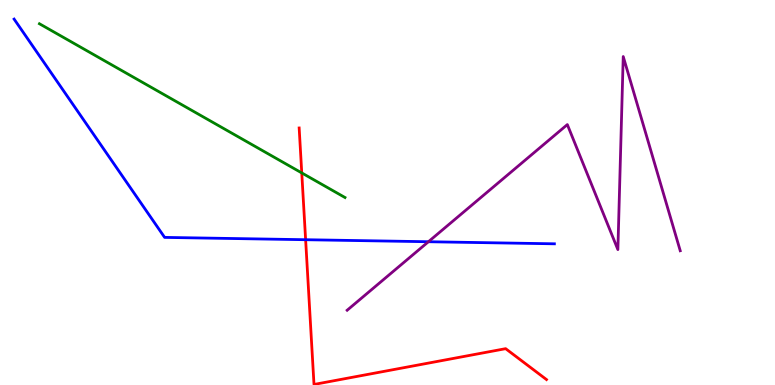[{'lines': ['blue', 'red'], 'intersections': [{'x': 3.94, 'y': 3.77}]}, {'lines': ['green', 'red'], 'intersections': [{'x': 3.89, 'y': 5.51}]}, {'lines': ['purple', 'red'], 'intersections': []}, {'lines': ['blue', 'green'], 'intersections': []}, {'lines': ['blue', 'purple'], 'intersections': [{'x': 5.53, 'y': 3.72}]}, {'lines': ['green', 'purple'], 'intersections': []}]